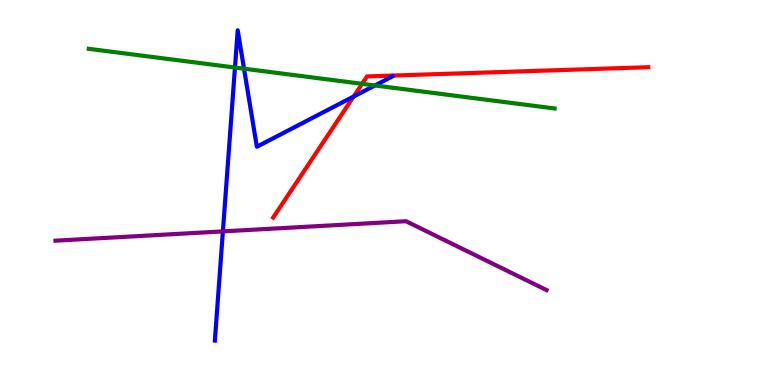[{'lines': ['blue', 'red'], 'intersections': [{'x': 4.56, 'y': 7.49}]}, {'lines': ['green', 'red'], 'intersections': [{'x': 4.67, 'y': 7.82}]}, {'lines': ['purple', 'red'], 'intersections': []}, {'lines': ['blue', 'green'], 'intersections': [{'x': 3.03, 'y': 8.25}, {'x': 3.15, 'y': 8.22}, {'x': 4.84, 'y': 7.78}]}, {'lines': ['blue', 'purple'], 'intersections': [{'x': 2.88, 'y': 3.99}]}, {'lines': ['green', 'purple'], 'intersections': []}]